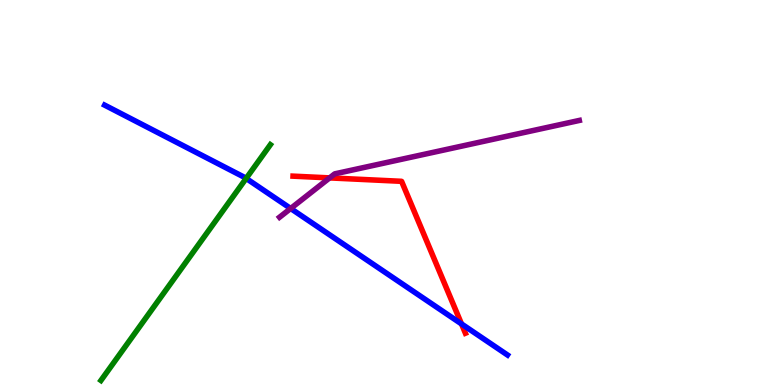[{'lines': ['blue', 'red'], 'intersections': [{'x': 5.95, 'y': 1.59}]}, {'lines': ['green', 'red'], 'intersections': []}, {'lines': ['purple', 'red'], 'intersections': [{'x': 4.25, 'y': 5.38}]}, {'lines': ['blue', 'green'], 'intersections': [{'x': 3.18, 'y': 5.37}]}, {'lines': ['blue', 'purple'], 'intersections': [{'x': 3.75, 'y': 4.58}]}, {'lines': ['green', 'purple'], 'intersections': []}]